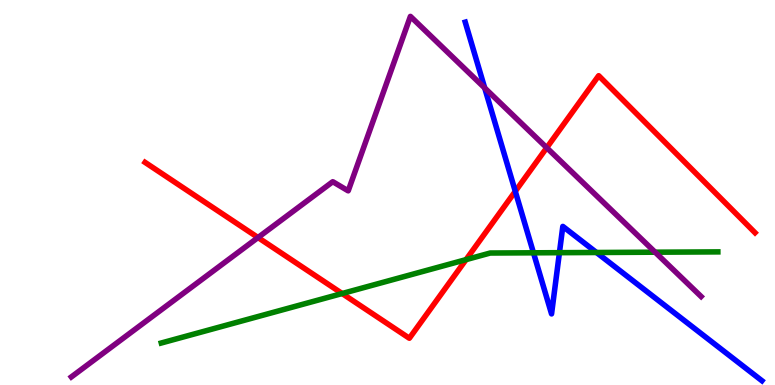[{'lines': ['blue', 'red'], 'intersections': [{'x': 6.65, 'y': 5.03}]}, {'lines': ['green', 'red'], 'intersections': [{'x': 4.41, 'y': 2.38}, {'x': 6.01, 'y': 3.26}]}, {'lines': ['purple', 'red'], 'intersections': [{'x': 3.33, 'y': 3.83}, {'x': 7.05, 'y': 6.16}]}, {'lines': ['blue', 'green'], 'intersections': [{'x': 6.88, 'y': 3.43}, {'x': 7.22, 'y': 3.44}, {'x': 7.7, 'y': 3.44}]}, {'lines': ['blue', 'purple'], 'intersections': [{'x': 6.25, 'y': 7.71}]}, {'lines': ['green', 'purple'], 'intersections': [{'x': 8.45, 'y': 3.45}]}]